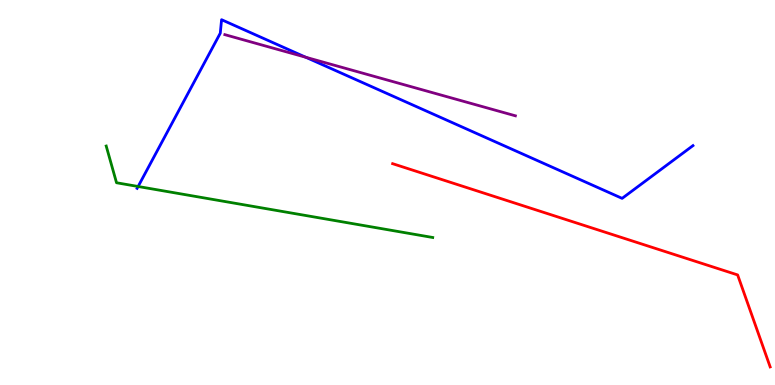[{'lines': ['blue', 'red'], 'intersections': []}, {'lines': ['green', 'red'], 'intersections': []}, {'lines': ['purple', 'red'], 'intersections': []}, {'lines': ['blue', 'green'], 'intersections': [{'x': 1.78, 'y': 5.16}]}, {'lines': ['blue', 'purple'], 'intersections': [{'x': 3.95, 'y': 8.51}]}, {'lines': ['green', 'purple'], 'intersections': []}]